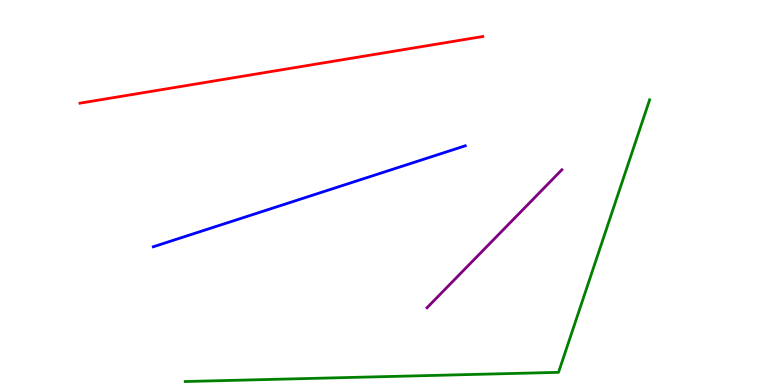[{'lines': ['blue', 'red'], 'intersections': []}, {'lines': ['green', 'red'], 'intersections': []}, {'lines': ['purple', 'red'], 'intersections': []}, {'lines': ['blue', 'green'], 'intersections': []}, {'lines': ['blue', 'purple'], 'intersections': []}, {'lines': ['green', 'purple'], 'intersections': []}]